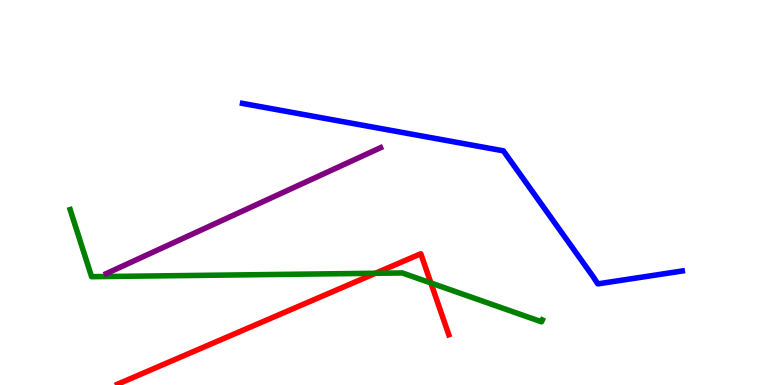[{'lines': ['blue', 'red'], 'intersections': []}, {'lines': ['green', 'red'], 'intersections': [{'x': 4.84, 'y': 2.9}, {'x': 5.56, 'y': 2.65}]}, {'lines': ['purple', 'red'], 'intersections': []}, {'lines': ['blue', 'green'], 'intersections': []}, {'lines': ['blue', 'purple'], 'intersections': []}, {'lines': ['green', 'purple'], 'intersections': []}]